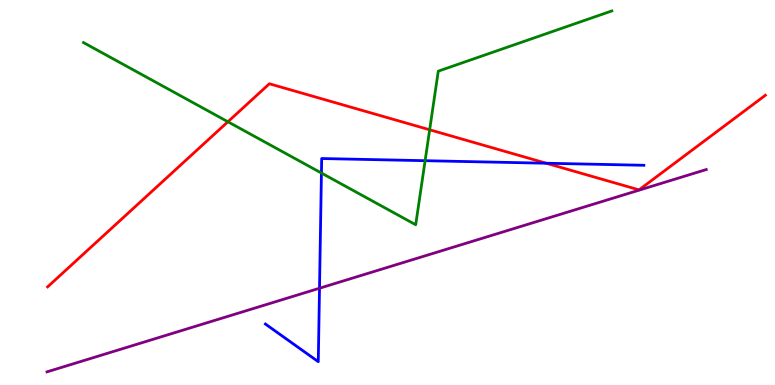[{'lines': ['blue', 'red'], 'intersections': [{'x': 7.05, 'y': 5.76}]}, {'lines': ['green', 'red'], 'intersections': [{'x': 2.94, 'y': 6.84}, {'x': 5.54, 'y': 6.63}]}, {'lines': ['purple', 'red'], 'intersections': []}, {'lines': ['blue', 'green'], 'intersections': [{'x': 4.15, 'y': 5.51}, {'x': 5.49, 'y': 5.83}]}, {'lines': ['blue', 'purple'], 'intersections': [{'x': 4.12, 'y': 2.51}]}, {'lines': ['green', 'purple'], 'intersections': []}]